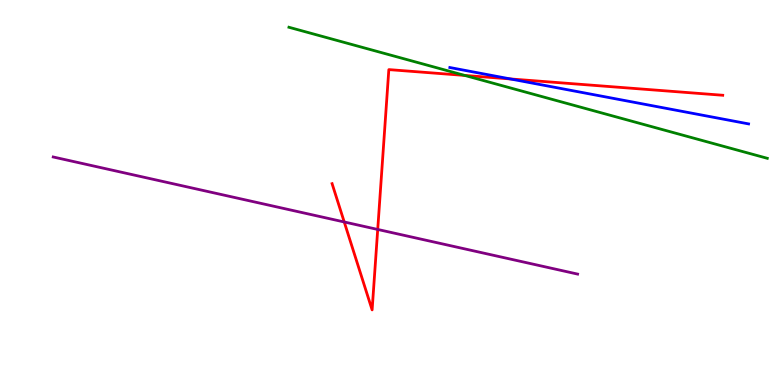[{'lines': ['blue', 'red'], 'intersections': [{'x': 6.59, 'y': 7.95}]}, {'lines': ['green', 'red'], 'intersections': [{'x': 6.0, 'y': 8.04}]}, {'lines': ['purple', 'red'], 'intersections': [{'x': 4.44, 'y': 4.23}, {'x': 4.87, 'y': 4.04}]}, {'lines': ['blue', 'green'], 'intersections': []}, {'lines': ['blue', 'purple'], 'intersections': []}, {'lines': ['green', 'purple'], 'intersections': []}]